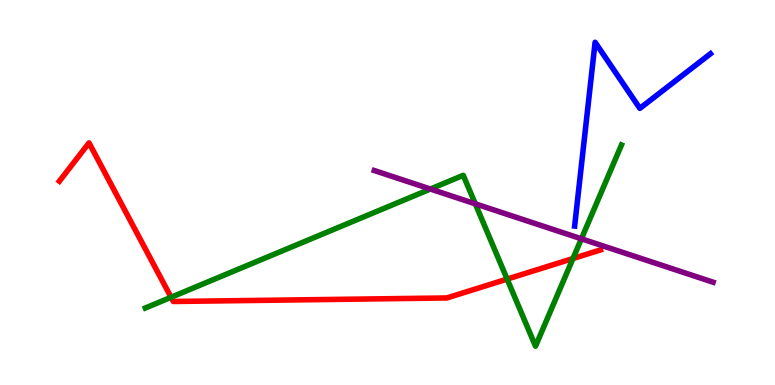[{'lines': ['blue', 'red'], 'intersections': []}, {'lines': ['green', 'red'], 'intersections': [{'x': 2.21, 'y': 2.28}, {'x': 6.54, 'y': 2.75}, {'x': 7.39, 'y': 3.28}]}, {'lines': ['purple', 'red'], 'intersections': []}, {'lines': ['blue', 'green'], 'intersections': []}, {'lines': ['blue', 'purple'], 'intersections': []}, {'lines': ['green', 'purple'], 'intersections': [{'x': 5.55, 'y': 5.09}, {'x': 6.13, 'y': 4.71}, {'x': 7.5, 'y': 3.8}]}]